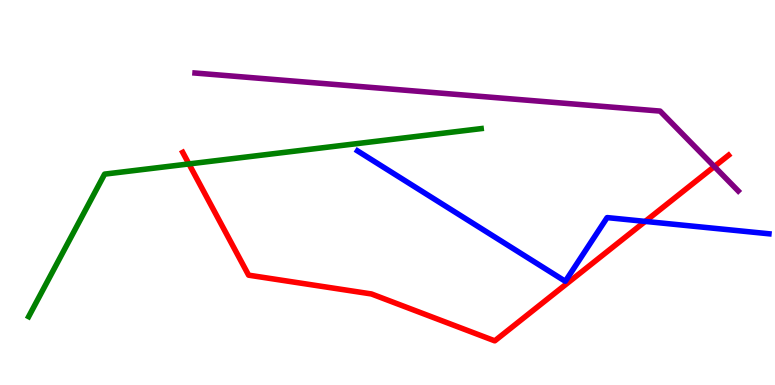[{'lines': ['blue', 'red'], 'intersections': [{'x': 8.33, 'y': 4.25}]}, {'lines': ['green', 'red'], 'intersections': [{'x': 2.44, 'y': 5.74}]}, {'lines': ['purple', 'red'], 'intersections': [{'x': 9.22, 'y': 5.67}]}, {'lines': ['blue', 'green'], 'intersections': []}, {'lines': ['blue', 'purple'], 'intersections': []}, {'lines': ['green', 'purple'], 'intersections': []}]